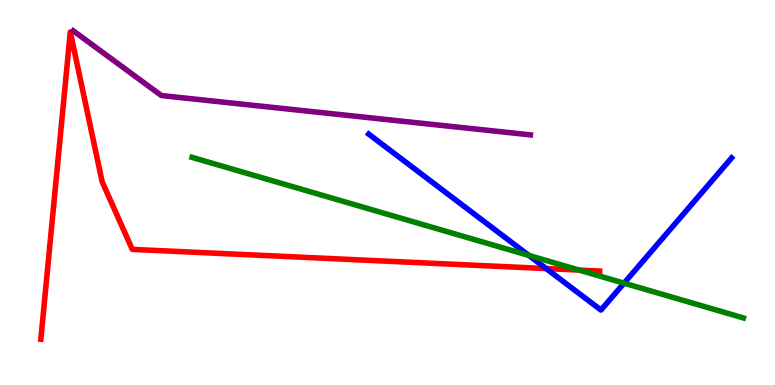[{'lines': ['blue', 'red'], 'intersections': [{'x': 7.05, 'y': 3.02}]}, {'lines': ['green', 'red'], 'intersections': [{'x': 7.47, 'y': 2.98}]}, {'lines': ['purple', 'red'], 'intersections': []}, {'lines': ['blue', 'green'], 'intersections': [{'x': 6.82, 'y': 3.36}, {'x': 8.05, 'y': 2.65}]}, {'lines': ['blue', 'purple'], 'intersections': []}, {'lines': ['green', 'purple'], 'intersections': []}]